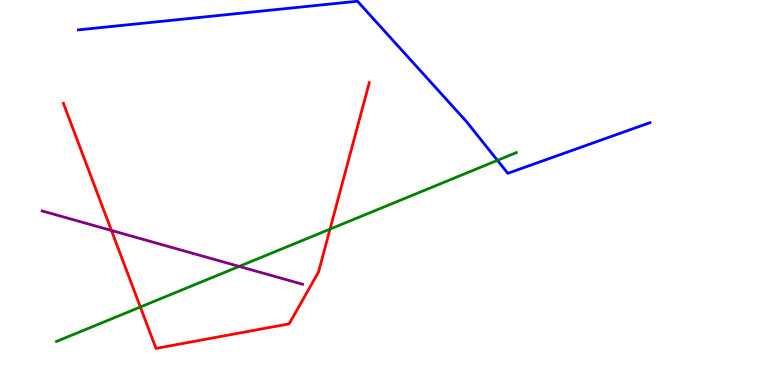[{'lines': ['blue', 'red'], 'intersections': []}, {'lines': ['green', 'red'], 'intersections': [{'x': 1.81, 'y': 2.03}, {'x': 4.26, 'y': 4.05}]}, {'lines': ['purple', 'red'], 'intersections': [{'x': 1.44, 'y': 4.01}]}, {'lines': ['blue', 'green'], 'intersections': [{'x': 6.42, 'y': 5.83}]}, {'lines': ['blue', 'purple'], 'intersections': []}, {'lines': ['green', 'purple'], 'intersections': [{'x': 3.09, 'y': 3.08}]}]